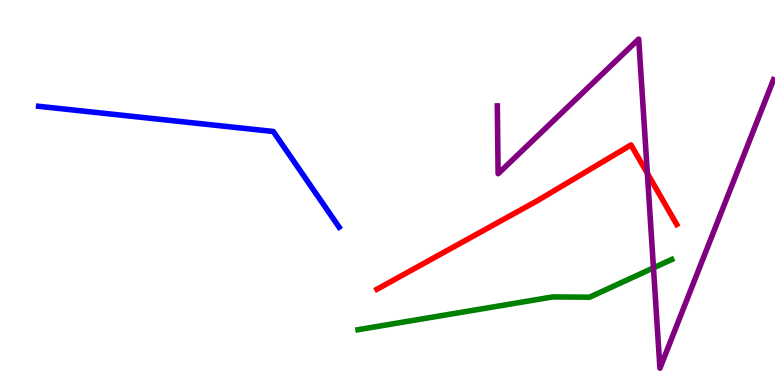[{'lines': ['blue', 'red'], 'intersections': []}, {'lines': ['green', 'red'], 'intersections': []}, {'lines': ['purple', 'red'], 'intersections': [{'x': 8.35, 'y': 5.5}]}, {'lines': ['blue', 'green'], 'intersections': []}, {'lines': ['blue', 'purple'], 'intersections': []}, {'lines': ['green', 'purple'], 'intersections': [{'x': 8.43, 'y': 3.04}]}]